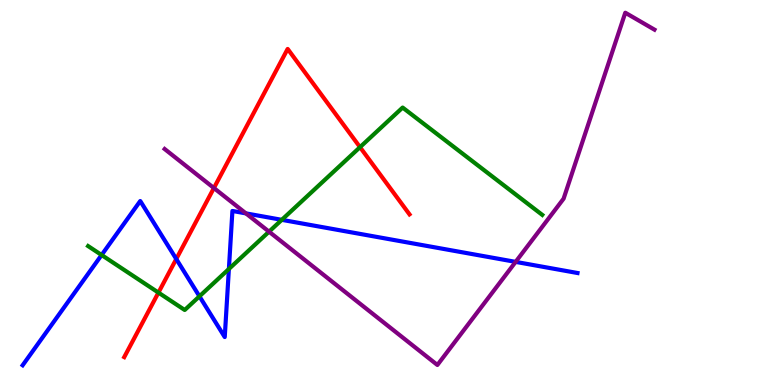[{'lines': ['blue', 'red'], 'intersections': [{'x': 2.27, 'y': 3.27}]}, {'lines': ['green', 'red'], 'intersections': [{'x': 2.04, 'y': 2.4}, {'x': 4.65, 'y': 6.18}]}, {'lines': ['purple', 'red'], 'intersections': [{'x': 2.76, 'y': 5.12}]}, {'lines': ['blue', 'green'], 'intersections': [{'x': 1.31, 'y': 3.38}, {'x': 2.57, 'y': 2.3}, {'x': 2.95, 'y': 3.01}, {'x': 3.64, 'y': 4.29}]}, {'lines': ['blue', 'purple'], 'intersections': [{'x': 3.17, 'y': 4.46}, {'x': 6.65, 'y': 3.2}]}, {'lines': ['green', 'purple'], 'intersections': [{'x': 3.47, 'y': 3.98}]}]